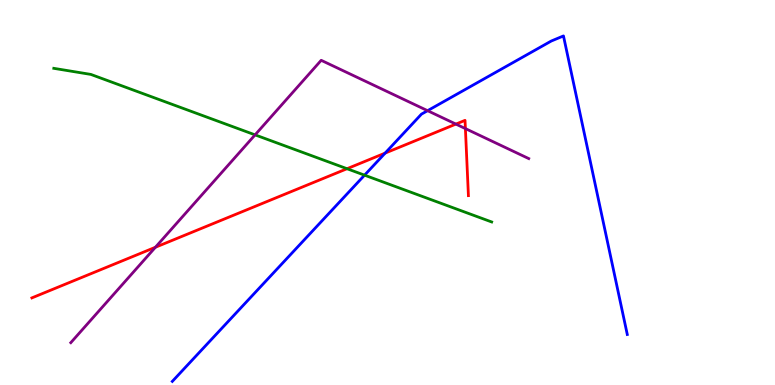[{'lines': ['blue', 'red'], 'intersections': [{'x': 4.97, 'y': 6.02}]}, {'lines': ['green', 'red'], 'intersections': [{'x': 4.48, 'y': 5.62}]}, {'lines': ['purple', 'red'], 'intersections': [{'x': 2.01, 'y': 3.58}, {'x': 5.88, 'y': 6.78}, {'x': 6.01, 'y': 6.66}]}, {'lines': ['blue', 'green'], 'intersections': [{'x': 4.7, 'y': 5.45}]}, {'lines': ['blue', 'purple'], 'intersections': [{'x': 5.52, 'y': 7.13}]}, {'lines': ['green', 'purple'], 'intersections': [{'x': 3.29, 'y': 6.5}]}]